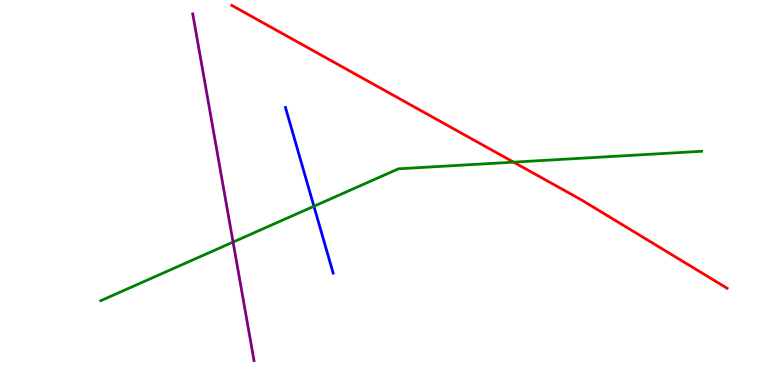[{'lines': ['blue', 'red'], 'intersections': []}, {'lines': ['green', 'red'], 'intersections': [{'x': 6.63, 'y': 5.79}]}, {'lines': ['purple', 'red'], 'intersections': []}, {'lines': ['blue', 'green'], 'intersections': [{'x': 4.05, 'y': 4.64}]}, {'lines': ['blue', 'purple'], 'intersections': []}, {'lines': ['green', 'purple'], 'intersections': [{'x': 3.01, 'y': 3.71}]}]